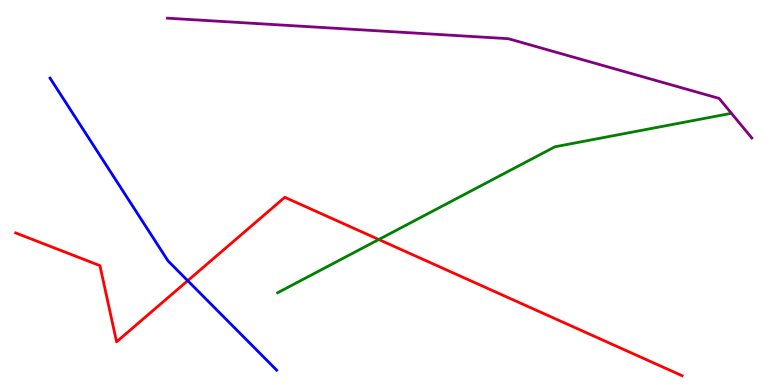[{'lines': ['blue', 'red'], 'intersections': [{'x': 2.42, 'y': 2.71}]}, {'lines': ['green', 'red'], 'intersections': [{'x': 4.89, 'y': 3.78}]}, {'lines': ['purple', 'red'], 'intersections': []}, {'lines': ['blue', 'green'], 'intersections': []}, {'lines': ['blue', 'purple'], 'intersections': []}, {'lines': ['green', 'purple'], 'intersections': []}]